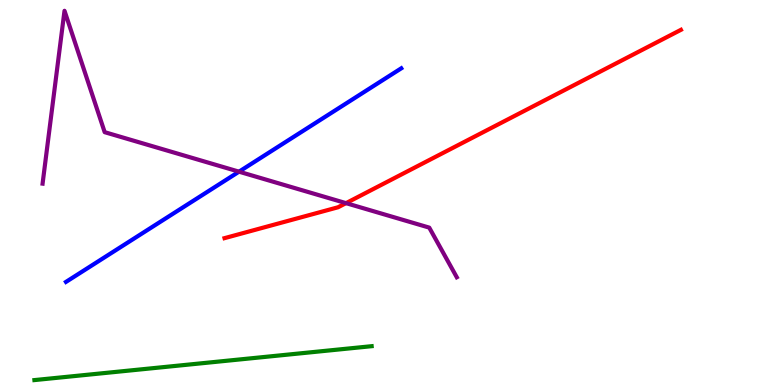[{'lines': ['blue', 'red'], 'intersections': []}, {'lines': ['green', 'red'], 'intersections': []}, {'lines': ['purple', 'red'], 'intersections': [{'x': 4.46, 'y': 4.72}]}, {'lines': ['blue', 'green'], 'intersections': []}, {'lines': ['blue', 'purple'], 'intersections': [{'x': 3.08, 'y': 5.54}]}, {'lines': ['green', 'purple'], 'intersections': []}]